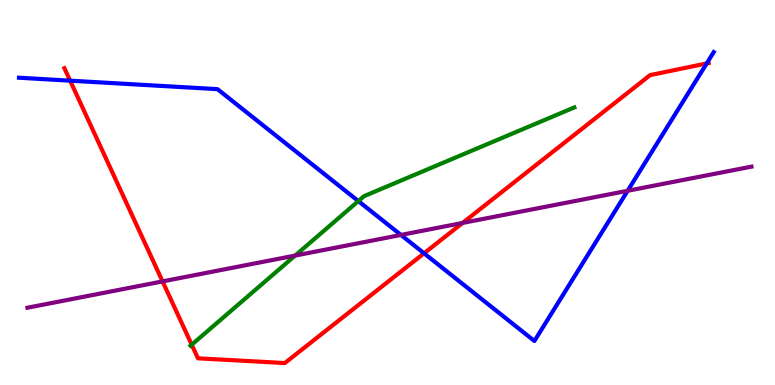[{'lines': ['blue', 'red'], 'intersections': [{'x': 0.905, 'y': 7.9}, {'x': 5.47, 'y': 3.42}, {'x': 9.12, 'y': 8.35}]}, {'lines': ['green', 'red'], 'intersections': [{'x': 2.47, 'y': 1.05}]}, {'lines': ['purple', 'red'], 'intersections': [{'x': 2.1, 'y': 2.69}, {'x': 5.97, 'y': 4.21}]}, {'lines': ['blue', 'green'], 'intersections': [{'x': 4.62, 'y': 4.78}]}, {'lines': ['blue', 'purple'], 'intersections': [{'x': 5.17, 'y': 3.9}, {'x': 8.1, 'y': 5.04}]}, {'lines': ['green', 'purple'], 'intersections': [{'x': 3.81, 'y': 3.36}]}]